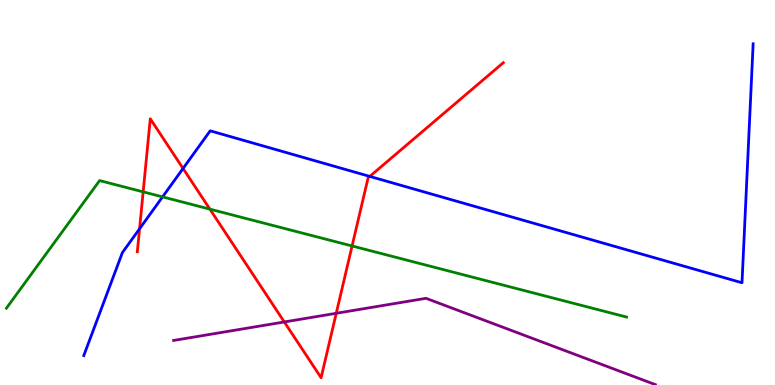[{'lines': ['blue', 'red'], 'intersections': [{'x': 1.8, 'y': 4.06}, {'x': 2.36, 'y': 5.62}, {'x': 4.77, 'y': 5.42}]}, {'lines': ['green', 'red'], 'intersections': [{'x': 1.85, 'y': 5.02}, {'x': 2.71, 'y': 4.57}, {'x': 4.54, 'y': 3.61}]}, {'lines': ['purple', 'red'], 'intersections': [{'x': 3.67, 'y': 1.64}, {'x': 4.34, 'y': 1.86}]}, {'lines': ['blue', 'green'], 'intersections': [{'x': 2.1, 'y': 4.89}]}, {'lines': ['blue', 'purple'], 'intersections': []}, {'lines': ['green', 'purple'], 'intersections': []}]